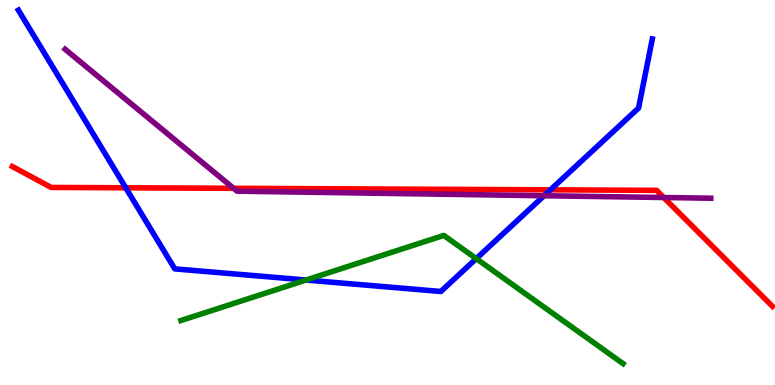[{'lines': ['blue', 'red'], 'intersections': [{'x': 1.62, 'y': 5.12}, {'x': 7.1, 'y': 5.07}]}, {'lines': ['green', 'red'], 'intersections': []}, {'lines': ['purple', 'red'], 'intersections': [{'x': 3.01, 'y': 5.11}, {'x': 8.56, 'y': 4.87}]}, {'lines': ['blue', 'green'], 'intersections': [{'x': 3.95, 'y': 2.73}, {'x': 6.15, 'y': 3.28}]}, {'lines': ['blue', 'purple'], 'intersections': [{'x': 7.02, 'y': 4.92}]}, {'lines': ['green', 'purple'], 'intersections': []}]